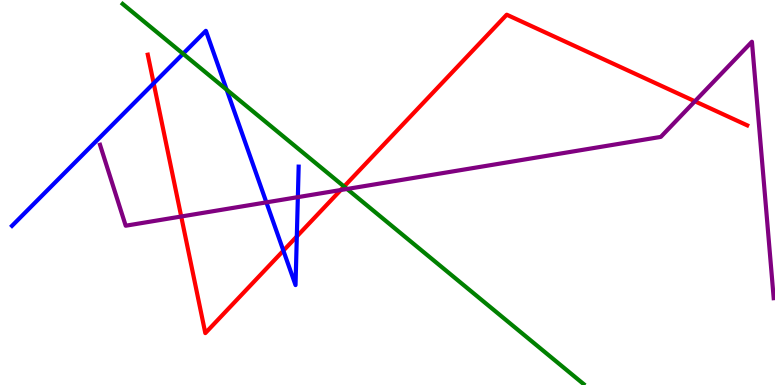[{'lines': ['blue', 'red'], 'intersections': [{'x': 1.98, 'y': 7.84}, {'x': 3.66, 'y': 3.49}, {'x': 3.83, 'y': 3.86}]}, {'lines': ['green', 'red'], 'intersections': [{'x': 4.44, 'y': 5.16}]}, {'lines': ['purple', 'red'], 'intersections': [{'x': 2.34, 'y': 4.38}, {'x': 4.4, 'y': 5.06}, {'x': 8.97, 'y': 7.37}]}, {'lines': ['blue', 'green'], 'intersections': [{'x': 2.36, 'y': 8.6}, {'x': 2.92, 'y': 7.67}]}, {'lines': ['blue', 'purple'], 'intersections': [{'x': 3.44, 'y': 4.74}, {'x': 3.84, 'y': 4.88}]}, {'lines': ['green', 'purple'], 'intersections': [{'x': 4.48, 'y': 5.09}]}]